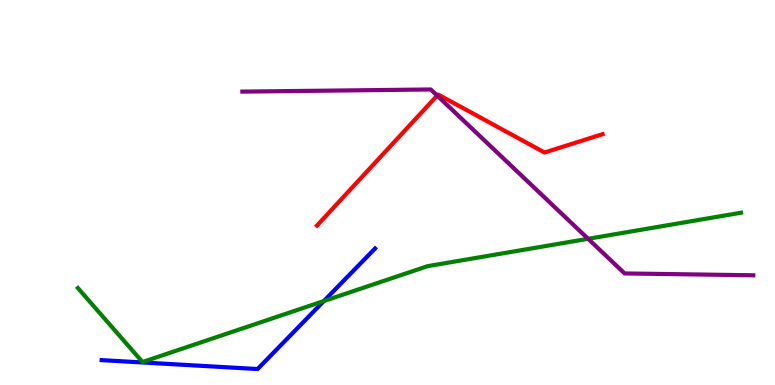[{'lines': ['blue', 'red'], 'intersections': []}, {'lines': ['green', 'red'], 'intersections': []}, {'lines': ['purple', 'red'], 'intersections': [{'x': 5.64, 'y': 7.52}]}, {'lines': ['blue', 'green'], 'intersections': [{'x': 4.18, 'y': 2.18}]}, {'lines': ['blue', 'purple'], 'intersections': []}, {'lines': ['green', 'purple'], 'intersections': [{'x': 7.59, 'y': 3.8}]}]